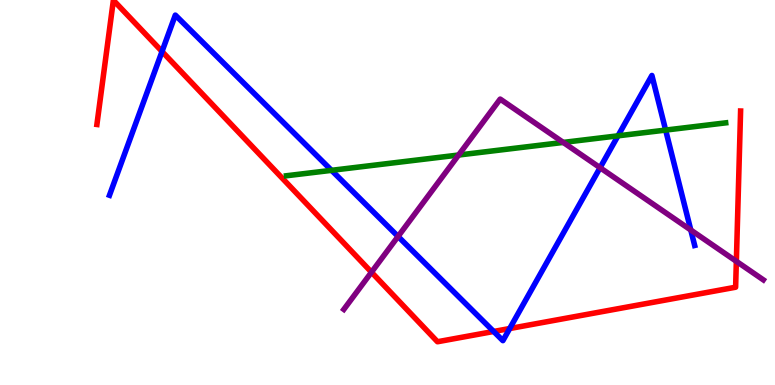[{'lines': ['blue', 'red'], 'intersections': [{'x': 2.09, 'y': 8.66}, {'x': 6.37, 'y': 1.39}, {'x': 6.58, 'y': 1.47}]}, {'lines': ['green', 'red'], 'intersections': []}, {'lines': ['purple', 'red'], 'intersections': [{'x': 4.79, 'y': 2.93}, {'x': 9.5, 'y': 3.21}]}, {'lines': ['blue', 'green'], 'intersections': [{'x': 4.28, 'y': 5.58}, {'x': 7.97, 'y': 6.47}, {'x': 8.59, 'y': 6.62}]}, {'lines': ['blue', 'purple'], 'intersections': [{'x': 5.14, 'y': 3.86}, {'x': 7.74, 'y': 5.64}, {'x': 8.91, 'y': 4.03}]}, {'lines': ['green', 'purple'], 'intersections': [{'x': 5.92, 'y': 5.97}, {'x': 7.27, 'y': 6.3}]}]